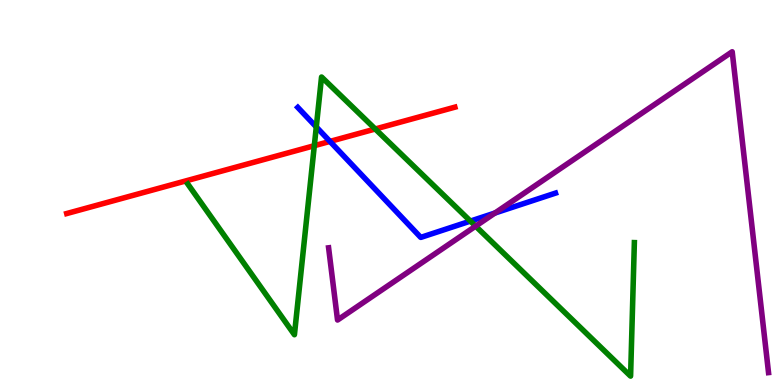[{'lines': ['blue', 'red'], 'intersections': [{'x': 4.26, 'y': 6.33}]}, {'lines': ['green', 'red'], 'intersections': [{'x': 4.06, 'y': 6.22}, {'x': 4.84, 'y': 6.65}]}, {'lines': ['purple', 'red'], 'intersections': []}, {'lines': ['blue', 'green'], 'intersections': [{'x': 4.08, 'y': 6.7}, {'x': 6.07, 'y': 4.26}]}, {'lines': ['blue', 'purple'], 'intersections': [{'x': 6.39, 'y': 4.47}]}, {'lines': ['green', 'purple'], 'intersections': [{'x': 6.14, 'y': 4.13}]}]